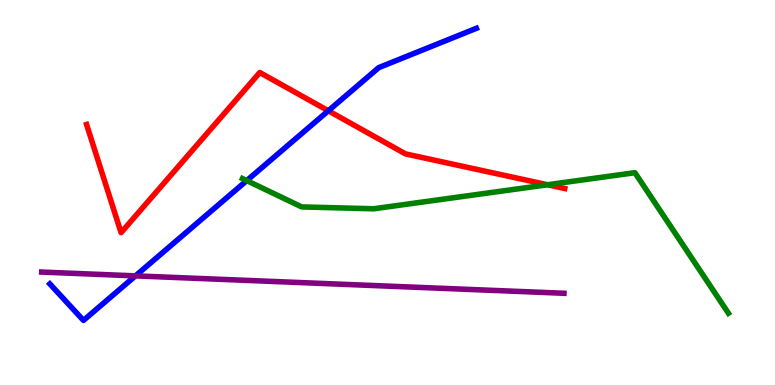[{'lines': ['blue', 'red'], 'intersections': [{'x': 4.24, 'y': 7.12}]}, {'lines': ['green', 'red'], 'intersections': [{'x': 7.07, 'y': 5.2}]}, {'lines': ['purple', 'red'], 'intersections': []}, {'lines': ['blue', 'green'], 'intersections': [{'x': 3.18, 'y': 5.31}]}, {'lines': ['blue', 'purple'], 'intersections': [{'x': 1.75, 'y': 2.83}]}, {'lines': ['green', 'purple'], 'intersections': []}]